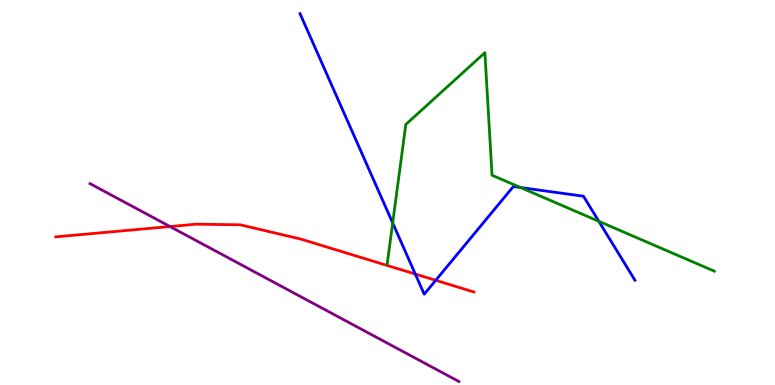[{'lines': ['blue', 'red'], 'intersections': [{'x': 5.36, 'y': 2.88}, {'x': 5.62, 'y': 2.72}]}, {'lines': ['green', 'red'], 'intersections': []}, {'lines': ['purple', 'red'], 'intersections': [{'x': 2.19, 'y': 4.12}]}, {'lines': ['blue', 'green'], 'intersections': [{'x': 5.07, 'y': 4.21}, {'x': 6.72, 'y': 5.13}, {'x': 7.73, 'y': 4.25}]}, {'lines': ['blue', 'purple'], 'intersections': []}, {'lines': ['green', 'purple'], 'intersections': []}]